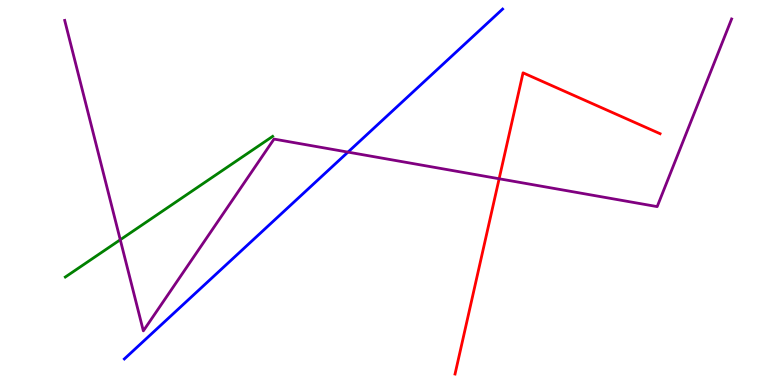[{'lines': ['blue', 'red'], 'intersections': []}, {'lines': ['green', 'red'], 'intersections': []}, {'lines': ['purple', 'red'], 'intersections': [{'x': 6.44, 'y': 5.36}]}, {'lines': ['blue', 'green'], 'intersections': []}, {'lines': ['blue', 'purple'], 'intersections': [{'x': 4.49, 'y': 6.05}]}, {'lines': ['green', 'purple'], 'intersections': [{'x': 1.55, 'y': 3.77}]}]